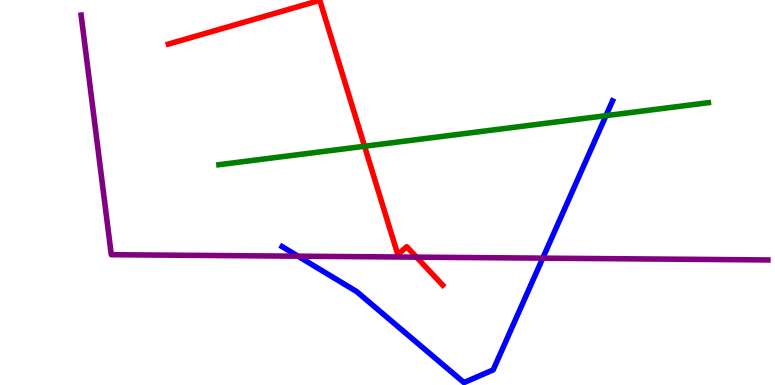[{'lines': ['blue', 'red'], 'intersections': []}, {'lines': ['green', 'red'], 'intersections': [{'x': 4.7, 'y': 6.2}]}, {'lines': ['purple', 'red'], 'intersections': [{'x': 5.37, 'y': 3.32}]}, {'lines': ['blue', 'green'], 'intersections': [{'x': 7.82, 'y': 7.0}]}, {'lines': ['blue', 'purple'], 'intersections': [{'x': 3.85, 'y': 3.35}, {'x': 7.0, 'y': 3.29}]}, {'lines': ['green', 'purple'], 'intersections': []}]